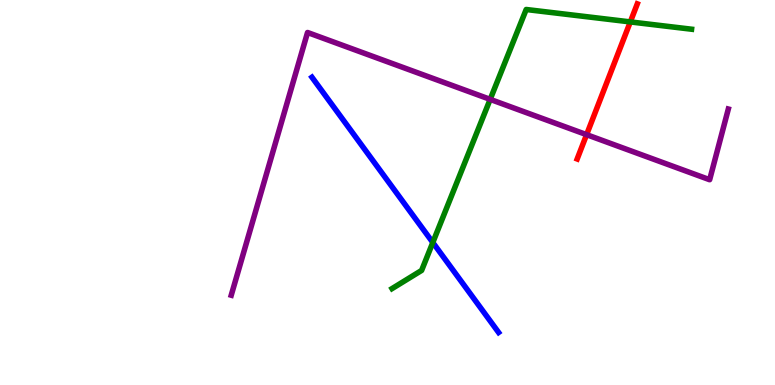[{'lines': ['blue', 'red'], 'intersections': []}, {'lines': ['green', 'red'], 'intersections': [{'x': 8.13, 'y': 9.43}]}, {'lines': ['purple', 'red'], 'intersections': [{'x': 7.57, 'y': 6.5}]}, {'lines': ['blue', 'green'], 'intersections': [{'x': 5.58, 'y': 3.7}]}, {'lines': ['blue', 'purple'], 'intersections': []}, {'lines': ['green', 'purple'], 'intersections': [{'x': 6.32, 'y': 7.42}]}]